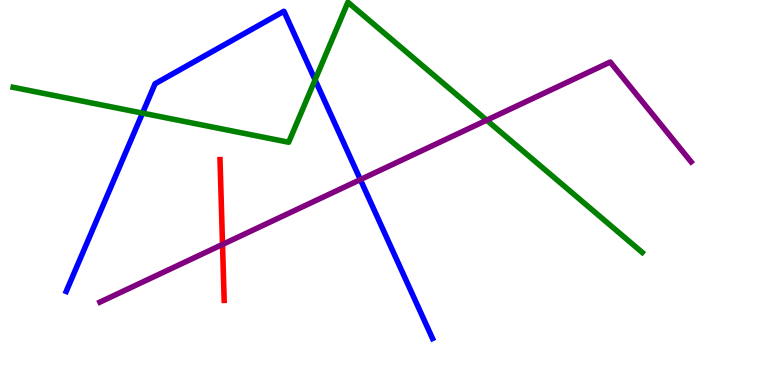[{'lines': ['blue', 'red'], 'intersections': []}, {'lines': ['green', 'red'], 'intersections': []}, {'lines': ['purple', 'red'], 'intersections': [{'x': 2.87, 'y': 3.65}]}, {'lines': ['blue', 'green'], 'intersections': [{'x': 1.84, 'y': 7.06}, {'x': 4.07, 'y': 7.93}]}, {'lines': ['blue', 'purple'], 'intersections': [{'x': 4.65, 'y': 5.34}]}, {'lines': ['green', 'purple'], 'intersections': [{'x': 6.28, 'y': 6.88}]}]